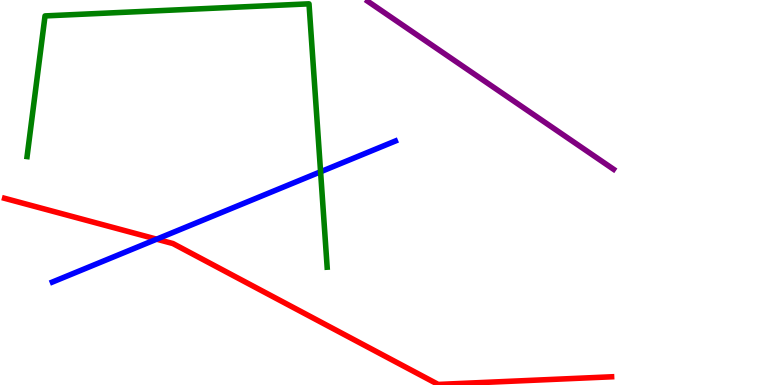[{'lines': ['blue', 'red'], 'intersections': [{'x': 2.02, 'y': 3.79}]}, {'lines': ['green', 'red'], 'intersections': []}, {'lines': ['purple', 'red'], 'intersections': []}, {'lines': ['blue', 'green'], 'intersections': [{'x': 4.14, 'y': 5.54}]}, {'lines': ['blue', 'purple'], 'intersections': []}, {'lines': ['green', 'purple'], 'intersections': []}]